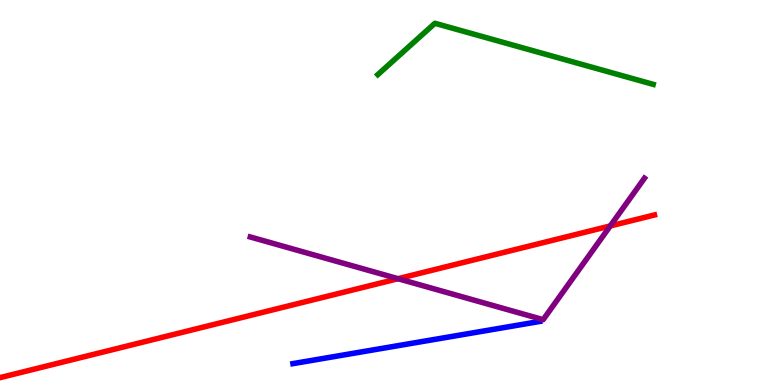[{'lines': ['blue', 'red'], 'intersections': []}, {'lines': ['green', 'red'], 'intersections': []}, {'lines': ['purple', 'red'], 'intersections': [{'x': 5.14, 'y': 2.76}, {'x': 7.87, 'y': 4.13}]}, {'lines': ['blue', 'green'], 'intersections': []}, {'lines': ['blue', 'purple'], 'intersections': []}, {'lines': ['green', 'purple'], 'intersections': []}]